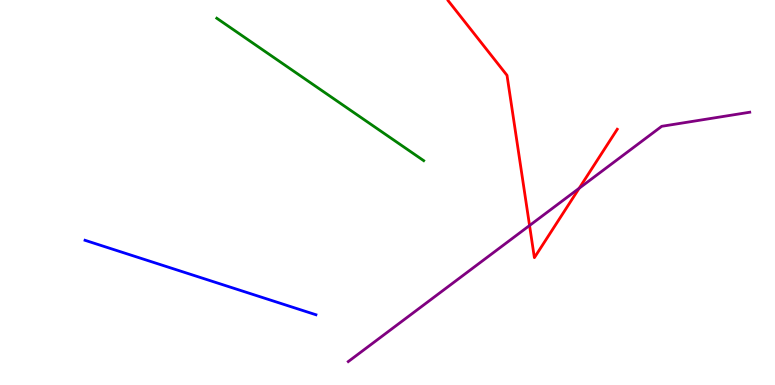[{'lines': ['blue', 'red'], 'intersections': []}, {'lines': ['green', 'red'], 'intersections': []}, {'lines': ['purple', 'red'], 'intersections': [{'x': 6.83, 'y': 4.14}, {'x': 7.47, 'y': 5.11}]}, {'lines': ['blue', 'green'], 'intersections': []}, {'lines': ['blue', 'purple'], 'intersections': []}, {'lines': ['green', 'purple'], 'intersections': []}]